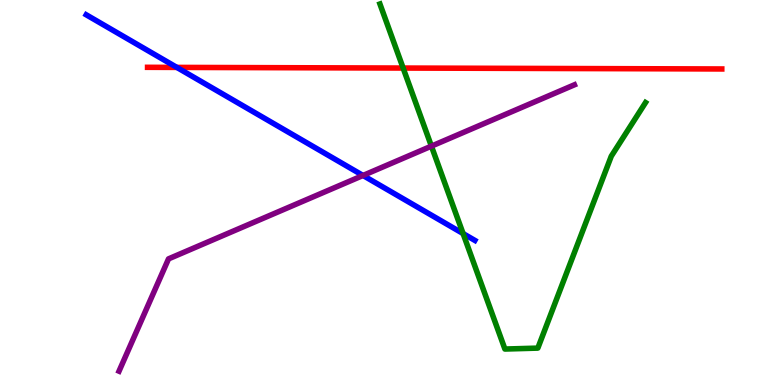[{'lines': ['blue', 'red'], 'intersections': [{'x': 2.28, 'y': 8.25}]}, {'lines': ['green', 'red'], 'intersections': [{'x': 5.2, 'y': 8.23}]}, {'lines': ['purple', 'red'], 'intersections': []}, {'lines': ['blue', 'green'], 'intersections': [{'x': 5.98, 'y': 3.93}]}, {'lines': ['blue', 'purple'], 'intersections': [{'x': 4.68, 'y': 5.44}]}, {'lines': ['green', 'purple'], 'intersections': [{'x': 5.57, 'y': 6.2}]}]